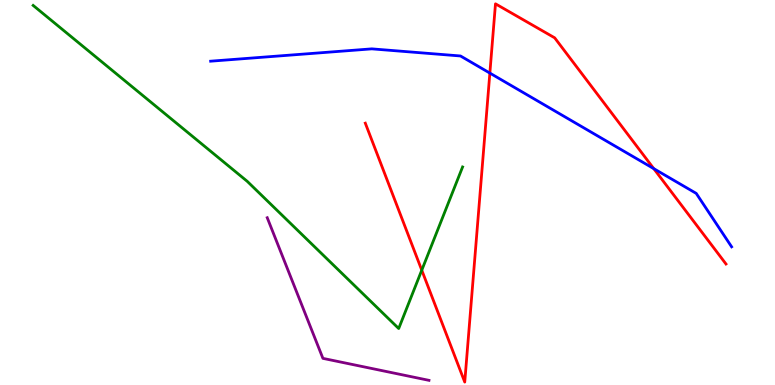[{'lines': ['blue', 'red'], 'intersections': [{'x': 6.32, 'y': 8.1}, {'x': 8.44, 'y': 5.62}]}, {'lines': ['green', 'red'], 'intersections': [{'x': 5.44, 'y': 2.98}]}, {'lines': ['purple', 'red'], 'intersections': []}, {'lines': ['blue', 'green'], 'intersections': []}, {'lines': ['blue', 'purple'], 'intersections': []}, {'lines': ['green', 'purple'], 'intersections': []}]